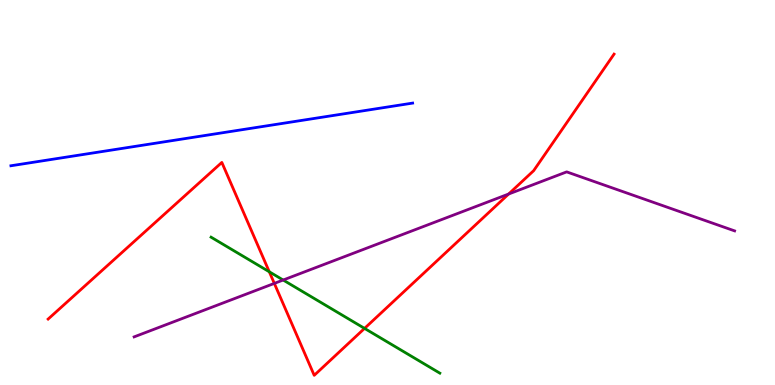[{'lines': ['blue', 'red'], 'intersections': []}, {'lines': ['green', 'red'], 'intersections': [{'x': 3.47, 'y': 2.94}, {'x': 4.7, 'y': 1.47}]}, {'lines': ['purple', 'red'], 'intersections': [{'x': 3.54, 'y': 2.64}, {'x': 6.56, 'y': 4.96}]}, {'lines': ['blue', 'green'], 'intersections': []}, {'lines': ['blue', 'purple'], 'intersections': []}, {'lines': ['green', 'purple'], 'intersections': [{'x': 3.65, 'y': 2.73}]}]